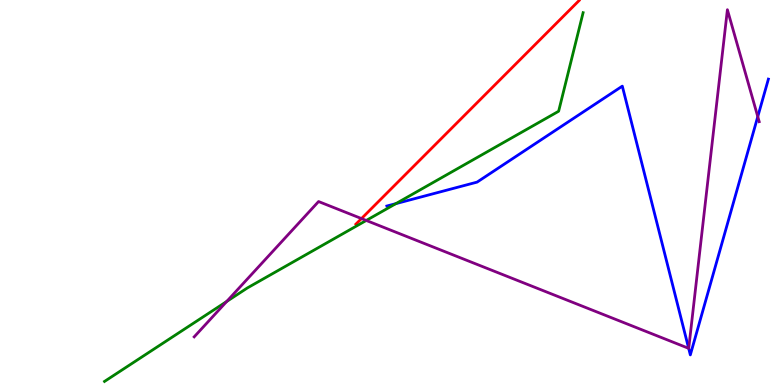[{'lines': ['blue', 'red'], 'intersections': []}, {'lines': ['green', 'red'], 'intersections': []}, {'lines': ['purple', 'red'], 'intersections': [{'x': 4.66, 'y': 4.32}]}, {'lines': ['blue', 'green'], 'intersections': [{'x': 5.11, 'y': 4.71}]}, {'lines': ['blue', 'purple'], 'intersections': [{'x': 8.89, 'y': 0.952}, {'x': 9.78, 'y': 6.97}]}, {'lines': ['green', 'purple'], 'intersections': [{'x': 2.93, 'y': 2.17}, {'x': 4.73, 'y': 4.27}]}]